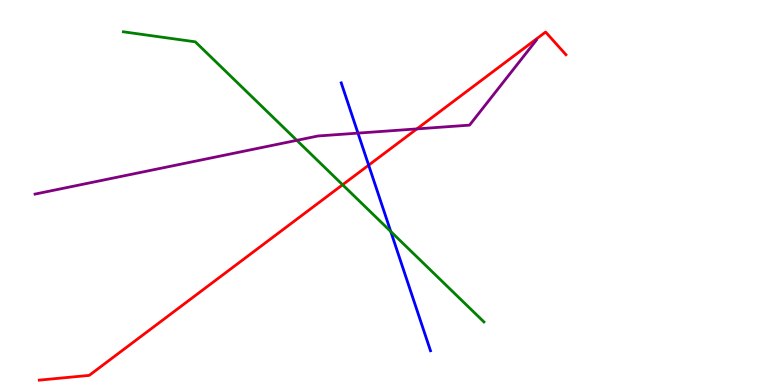[{'lines': ['blue', 'red'], 'intersections': [{'x': 4.76, 'y': 5.71}]}, {'lines': ['green', 'red'], 'intersections': [{'x': 4.42, 'y': 5.2}]}, {'lines': ['purple', 'red'], 'intersections': [{'x': 5.38, 'y': 6.65}]}, {'lines': ['blue', 'green'], 'intersections': [{'x': 5.04, 'y': 3.99}]}, {'lines': ['blue', 'purple'], 'intersections': [{'x': 4.62, 'y': 6.54}]}, {'lines': ['green', 'purple'], 'intersections': [{'x': 3.83, 'y': 6.35}]}]